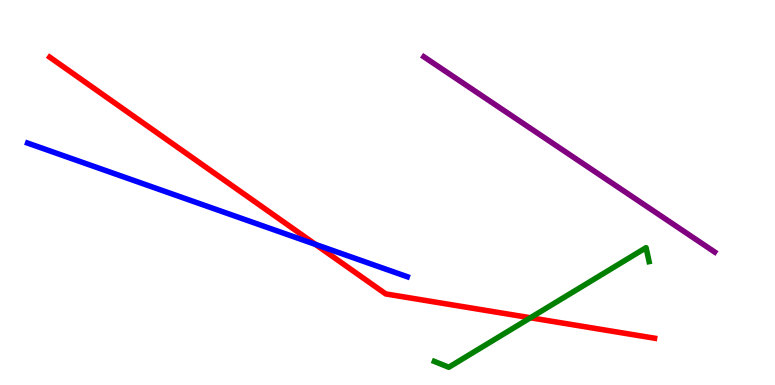[{'lines': ['blue', 'red'], 'intersections': [{'x': 4.07, 'y': 3.65}]}, {'lines': ['green', 'red'], 'intersections': [{'x': 6.84, 'y': 1.75}]}, {'lines': ['purple', 'red'], 'intersections': []}, {'lines': ['blue', 'green'], 'intersections': []}, {'lines': ['blue', 'purple'], 'intersections': []}, {'lines': ['green', 'purple'], 'intersections': []}]